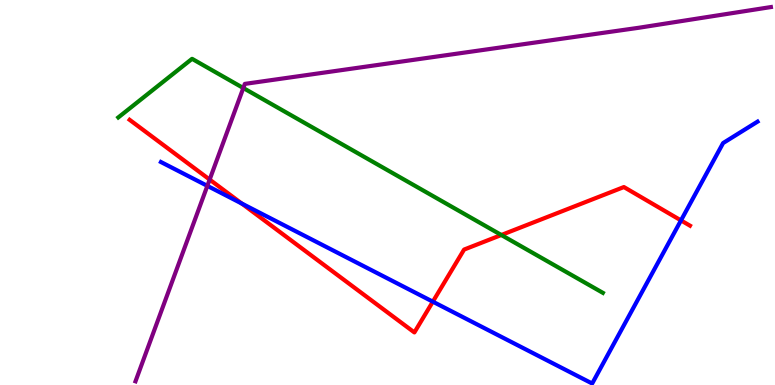[{'lines': ['blue', 'red'], 'intersections': [{'x': 3.12, 'y': 4.71}, {'x': 5.58, 'y': 2.16}, {'x': 8.79, 'y': 4.27}]}, {'lines': ['green', 'red'], 'intersections': [{'x': 6.47, 'y': 3.9}]}, {'lines': ['purple', 'red'], 'intersections': [{'x': 2.71, 'y': 5.34}]}, {'lines': ['blue', 'green'], 'intersections': []}, {'lines': ['blue', 'purple'], 'intersections': [{'x': 2.68, 'y': 5.17}]}, {'lines': ['green', 'purple'], 'intersections': [{'x': 3.14, 'y': 7.71}]}]